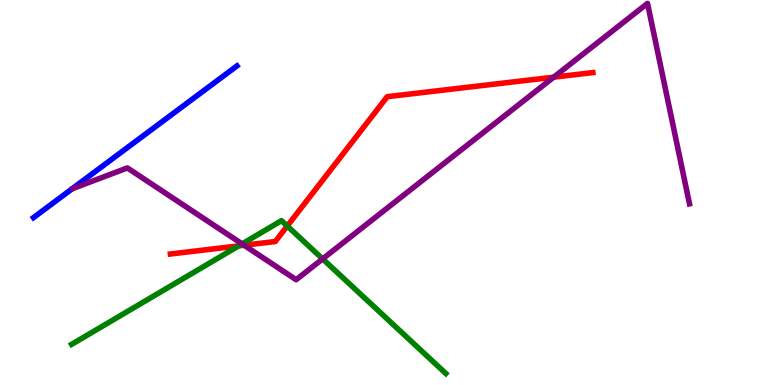[{'lines': ['blue', 'red'], 'intersections': []}, {'lines': ['green', 'red'], 'intersections': [{'x': 3.08, 'y': 3.61}, {'x': 3.71, 'y': 4.13}]}, {'lines': ['purple', 'red'], 'intersections': [{'x': 3.15, 'y': 3.63}, {'x': 7.14, 'y': 8.0}]}, {'lines': ['blue', 'green'], 'intersections': []}, {'lines': ['blue', 'purple'], 'intersections': []}, {'lines': ['green', 'purple'], 'intersections': [{'x': 3.12, 'y': 3.66}, {'x': 4.16, 'y': 3.28}]}]